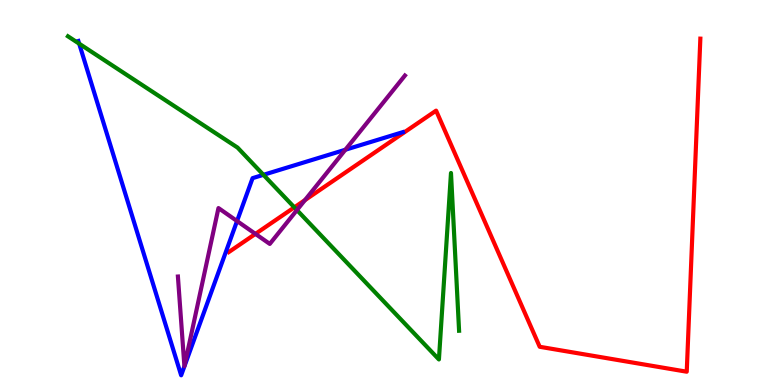[{'lines': ['blue', 'red'], 'intersections': []}, {'lines': ['green', 'red'], 'intersections': [{'x': 3.8, 'y': 4.61}]}, {'lines': ['purple', 'red'], 'intersections': [{'x': 3.3, 'y': 3.92}, {'x': 3.93, 'y': 4.8}]}, {'lines': ['blue', 'green'], 'intersections': [{'x': 1.02, 'y': 8.87}, {'x': 3.4, 'y': 5.46}]}, {'lines': ['blue', 'purple'], 'intersections': [{'x': 3.06, 'y': 4.26}, {'x': 4.46, 'y': 6.11}]}, {'lines': ['green', 'purple'], 'intersections': [{'x': 3.83, 'y': 4.54}]}]